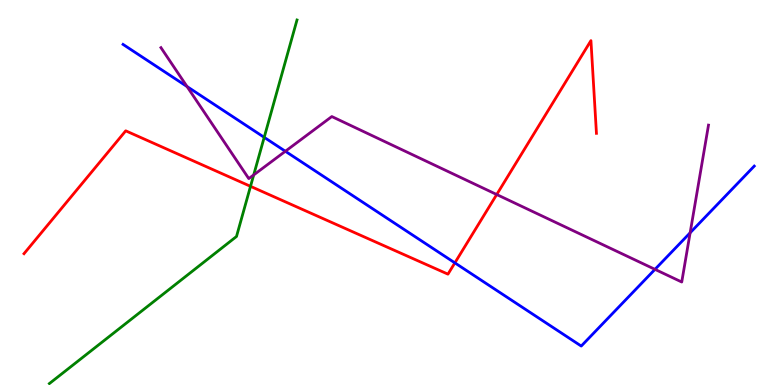[{'lines': ['blue', 'red'], 'intersections': [{'x': 5.87, 'y': 3.17}]}, {'lines': ['green', 'red'], 'intersections': [{'x': 3.23, 'y': 5.16}]}, {'lines': ['purple', 'red'], 'intersections': [{'x': 6.41, 'y': 4.95}]}, {'lines': ['blue', 'green'], 'intersections': [{'x': 3.41, 'y': 6.43}]}, {'lines': ['blue', 'purple'], 'intersections': [{'x': 2.41, 'y': 7.75}, {'x': 3.68, 'y': 6.07}, {'x': 8.45, 'y': 3.0}, {'x': 8.9, 'y': 3.95}]}, {'lines': ['green', 'purple'], 'intersections': [{'x': 3.27, 'y': 5.46}]}]